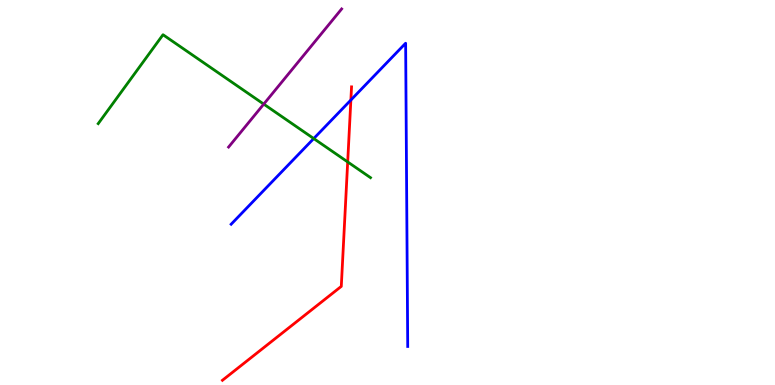[{'lines': ['blue', 'red'], 'intersections': [{'x': 4.53, 'y': 7.4}]}, {'lines': ['green', 'red'], 'intersections': [{'x': 4.49, 'y': 5.79}]}, {'lines': ['purple', 'red'], 'intersections': []}, {'lines': ['blue', 'green'], 'intersections': [{'x': 4.05, 'y': 6.4}]}, {'lines': ['blue', 'purple'], 'intersections': []}, {'lines': ['green', 'purple'], 'intersections': [{'x': 3.4, 'y': 7.3}]}]